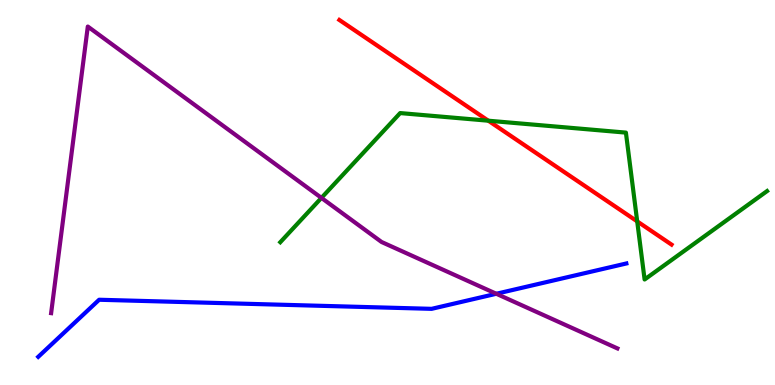[{'lines': ['blue', 'red'], 'intersections': []}, {'lines': ['green', 'red'], 'intersections': [{'x': 6.3, 'y': 6.86}, {'x': 8.22, 'y': 4.25}]}, {'lines': ['purple', 'red'], 'intersections': []}, {'lines': ['blue', 'green'], 'intersections': []}, {'lines': ['blue', 'purple'], 'intersections': [{'x': 6.4, 'y': 2.37}]}, {'lines': ['green', 'purple'], 'intersections': [{'x': 4.15, 'y': 4.86}]}]